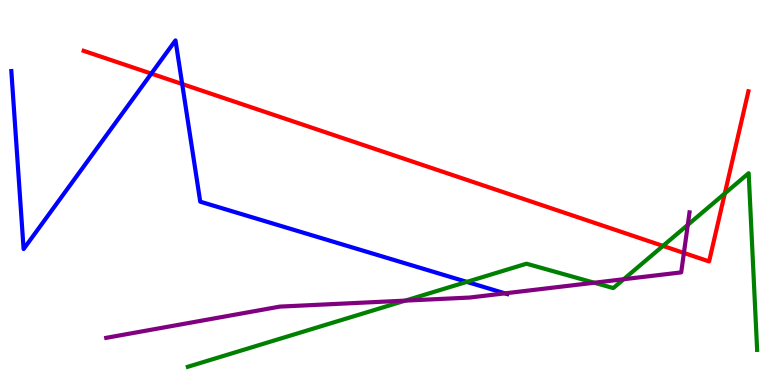[{'lines': ['blue', 'red'], 'intersections': [{'x': 1.95, 'y': 8.09}, {'x': 2.35, 'y': 7.82}]}, {'lines': ['green', 'red'], 'intersections': [{'x': 8.55, 'y': 3.61}, {'x': 9.35, 'y': 4.98}]}, {'lines': ['purple', 'red'], 'intersections': [{'x': 8.82, 'y': 3.43}]}, {'lines': ['blue', 'green'], 'intersections': [{'x': 6.02, 'y': 2.68}]}, {'lines': ['blue', 'purple'], 'intersections': [{'x': 6.52, 'y': 2.38}]}, {'lines': ['green', 'purple'], 'intersections': [{'x': 5.23, 'y': 2.19}, {'x': 7.67, 'y': 2.66}, {'x': 8.05, 'y': 2.75}, {'x': 8.87, 'y': 4.16}]}]